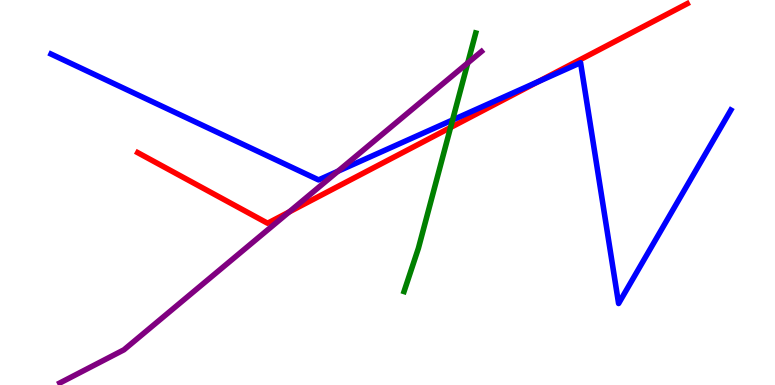[{'lines': ['blue', 'red'], 'intersections': [{'x': 6.94, 'y': 7.88}]}, {'lines': ['green', 'red'], 'intersections': [{'x': 5.81, 'y': 6.69}]}, {'lines': ['purple', 'red'], 'intersections': [{'x': 3.73, 'y': 4.49}]}, {'lines': ['blue', 'green'], 'intersections': [{'x': 5.84, 'y': 6.88}]}, {'lines': ['blue', 'purple'], 'intersections': [{'x': 4.36, 'y': 5.55}]}, {'lines': ['green', 'purple'], 'intersections': [{'x': 6.04, 'y': 8.37}]}]